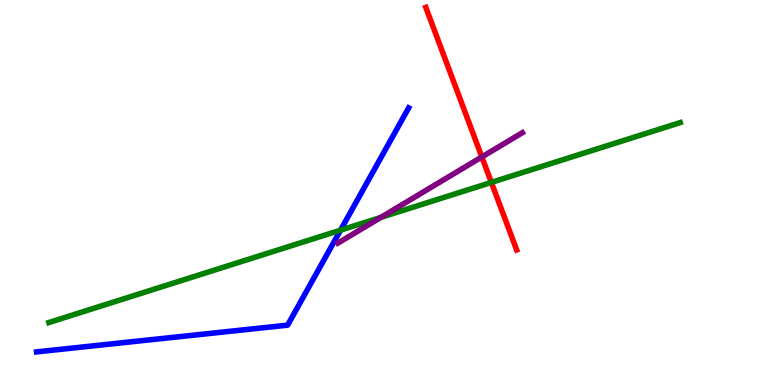[{'lines': ['blue', 'red'], 'intersections': []}, {'lines': ['green', 'red'], 'intersections': [{'x': 6.34, 'y': 5.26}]}, {'lines': ['purple', 'red'], 'intersections': [{'x': 6.22, 'y': 5.92}]}, {'lines': ['blue', 'green'], 'intersections': [{'x': 4.39, 'y': 4.02}]}, {'lines': ['blue', 'purple'], 'intersections': []}, {'lines': ['green', 'purple'], 'intersections': [{'x': 4.91, 'y': 4.35}]}]